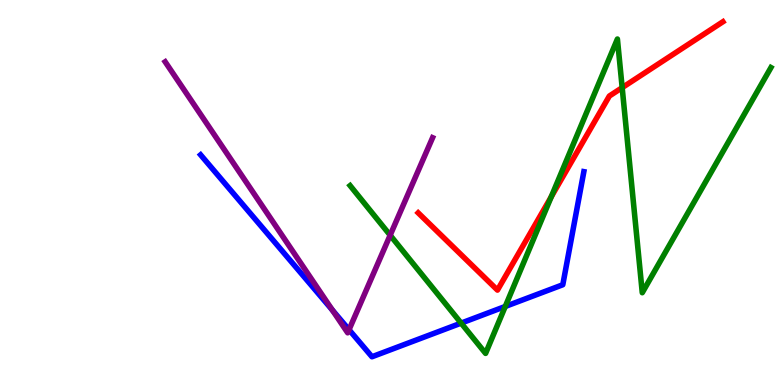[{'lines': ['blue', 'red'], 'intersections': []}, {'lines': ['green', 'red'], 'intersections': [{'x': 7.11, 'y': 4.89}, {'x': 8.03, 'y': 7.72}]}, {'lines': ['purple', 'red'], 'intersections': []}, {'lines': ['blue', 'green'], 'intersections': [{'x': 5.95, 'y': 1.61}, {'x': 6.52, 'y': 2.04}]}, {'lines': ['blue', 'purple'], 'intersections': [{'x': 4.29, 'y': 1.95}, {'x': 4.5, 'y': 1.44}]}, {'lines': ['green', 'purple'], 'intersections': [{'x': 5.03, 'y': 3.89}]}]